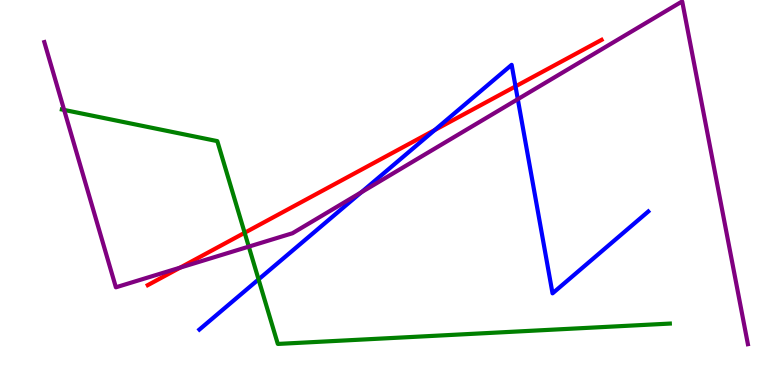[{'lines': ['blue', 'red'], 'intersections': [{'x': 5.61, 'y': 6.62}, {'x': 6.65, 'y': 7.76}]}, {'lines': ['green', 'red'], 'intersections': [{'x': 3.16, 'y': 3.95}]}, {'lines': ['purple', 'red'], 'intersections': [{'x': 2.32, 'y': 3.05}]}, {'lines': ['blue', 'green'], 'intersections': [{'x': 3.34, 'y': 2.74}]}, {'lines': ['blue', 'purple'], 'intersections': [{'x': 4.66, 'y': 5.01}, {'x': 6.68, 'y': 7.42}]}, {'lines': ['green', 'purple'], 'intersections': [{'x': 0.827, 'y': 7.14}, {'x': 3.21, 'y': 3.59}]}]